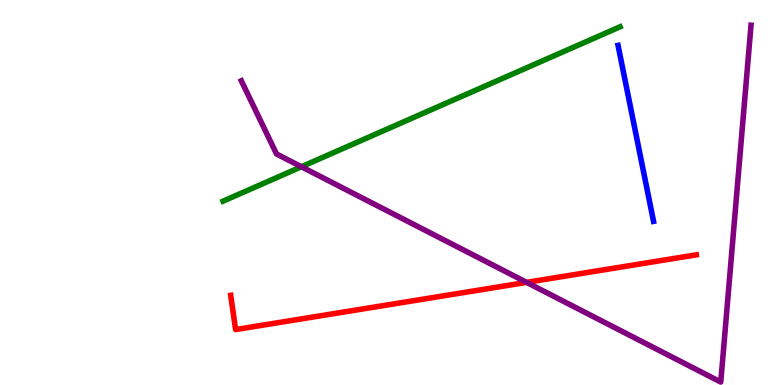[{'lines': ['blue', 'red'], 'intersections': []}, {'lines': ['green', 'red'], 'intersections': []}, {'lines': ['purple', 'red'], 'intersections': [{'x': 6.79, 'y': 2.67}]}, {'lines': ['blue', 'green'], 'intersections': []}, {'lines': ['blue', 'purple'], 'intersections': []}, {'lines': ['green', 'purple'], 'intersections': [{'x': 3.89, 'y': 5.67}]}]